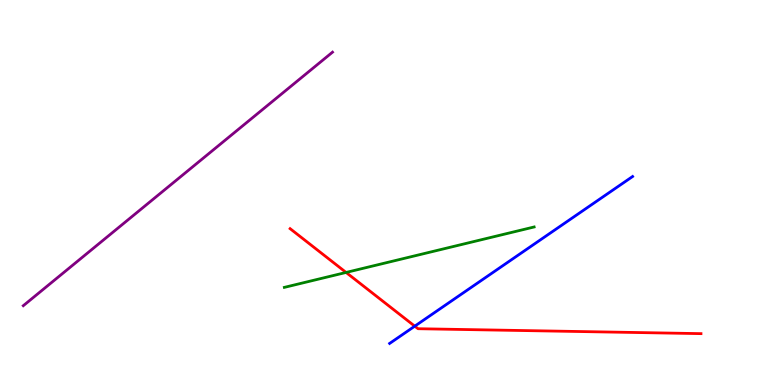[{'lines': ['blue', 'red'], 'intersections': [{'x': 5.35, 'y': 1.53}]}, {'lines': ['green', 'red'], 'intersections': [{'x': 4.47, 'y': 2.92}]}, {'lines': ['purple', 'red'], 'intersections': []}, {'lines': ['blue', 'green'], 'intersections': []}, {'lines': ['blue', 'purple'], 'intersections': []}, {'lines': ['green', 'purple'], 'intersections': []}]